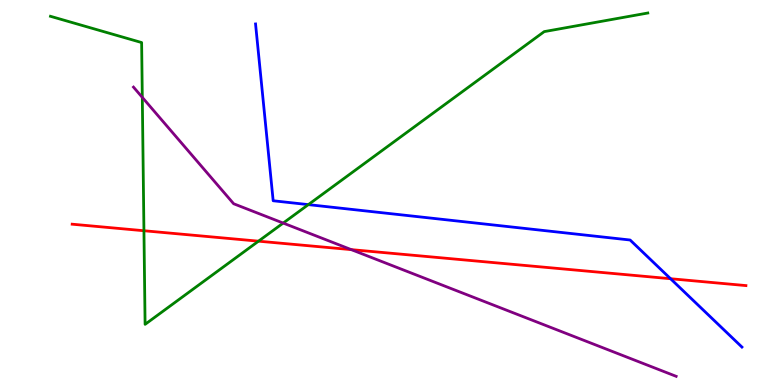[{'lines': ['blue', 'red'], 'intersections': [{'x': 8.65, 'y': 2.76}]}, {'lines': ['green', 'red'], 'intersections': [{'x': 1.86, 'y': 4.01}, {'x': 3.34, 'y': 3.74}]}, {'lines': ['purple', 'red'], 'intersections': [{'x': 4.53, 'y': 3.52}]}, {'lines': ['blue', 'green'], 'intersections': [{'x': 3.98, 'y': 4.69}]}, {'lines': ['blue', 'purple'], 'intersections': []}, {'lines': ['green', 'purple'], 'intersections': [{'x': 1.84, 'y': 7.47}, {'x': 3.65, 'y': 4.21}]}]